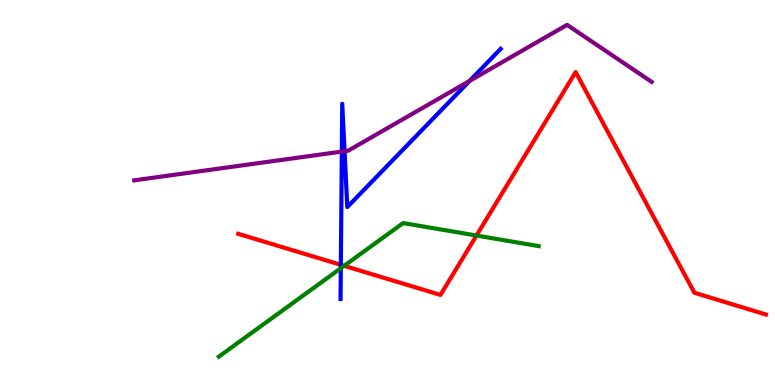[{'lines': ['blue', 'red'], 'intersections': [{'x': 4.4, 'y': 3.12}]}, {'lines': ['green', 'red'], 'intersections': [{'x': 4.44, 'y': 3.1}, {'x': 6.15, 'y': 3.88}]}, {'lines': ['purple', 'red'], 'intersections': []}, {'lines': ['blue', 'green'], 'intersections': [{'x': 4.4, 'y': 3.03}]}, {'lines': ['blue', 'purple'], 'intersections': [{'x': 4.41, 'y': 6.06}, {'x': 4.45, 'y': 6.07}, {'x': 6.06, 'y': 7.9}]}, {'lines': ['green', 'purple'], 'intersections': []}]